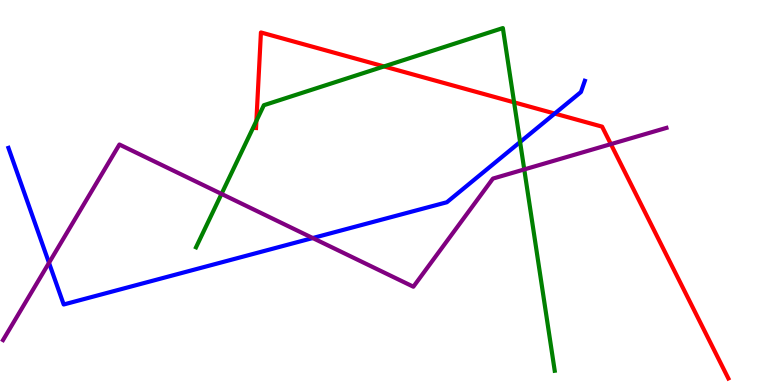[{'lines': ['blue', 'red'], 'intersections': [{'x': 7.16, 'y': 7.05}]}, {'lines': ['green', 'red'], 'intersections': [{'x': 3.31, 'y': 6.86}, {'x': 4.95, 'y': 8.27}, {'x': 6.63, 'y': 7.34}]}, {'lines': ['purple', 'red'], 'intersections': [{'x': 7.88, 'y': 6.26}]}, {'lines': ['blue', 'green'], 'intersections': [{'x': 6.71, 'y': 6.31}]}, {'lines': ['blue', 'purple'], 'intersections': [{'x': 0.632, 'y': 3.17}, {'x': 4.04, 'y': 3.82}]}, {'lines': ['green', 'purple'], 'intersections': [{'x': 2.86, 'y': 4.96}, {'x': 6.76, 'y': 5.6}]}]